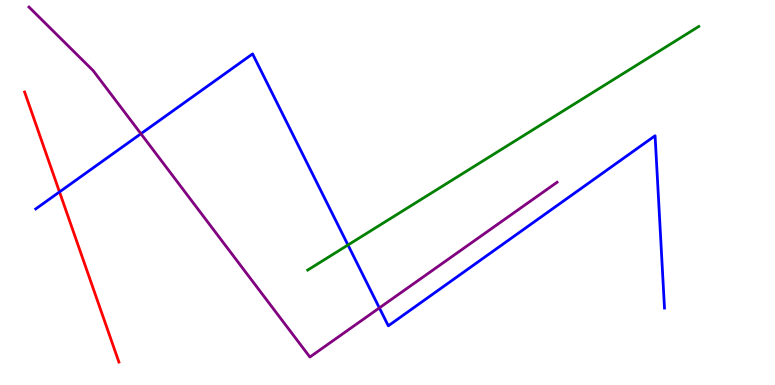[{'lines': ['blue', 'red'], 'intersections': [{'x': 0.768, 'y': 5.01}]}, {'lines': ['green', 'red'], 'intersections': []}, {'lines': ['purple', 'red'], 'intersections': []}, {'lines': ['blue', 'green'], 'intersections': [{'x': 4.49, 'y': 3.64}]}, {'lines': ['blue', 'purple'], 'intersections': [{'x': 1.82, 'y': 6.53}, {'x': 4.9, 'y': 2.0}]}, {'lines': ['green', 'purple'], 'intersections': []}]